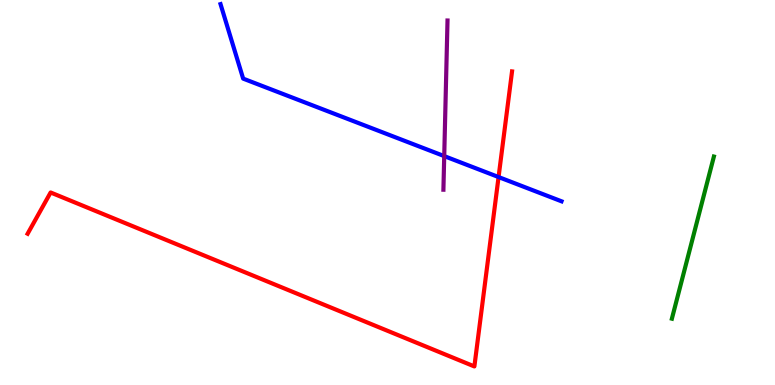[{'lines': ['blue', 'red'], 'intersections': [{'x': 6.43, 'y': 5.4}]}, {'lines': ['green', 'red'], 'intersections': []}, {'lines': ['purple', 'red'], 'intersections': []}, {'lines': ['blue', 'green'], 'intersections': []}, {'lines': ['blue', 'purple'], 'intersections': [{'x': 5.73, 'y': 5.95}]}, {'lines': ['green', 'purple'], 'intersections': []}]